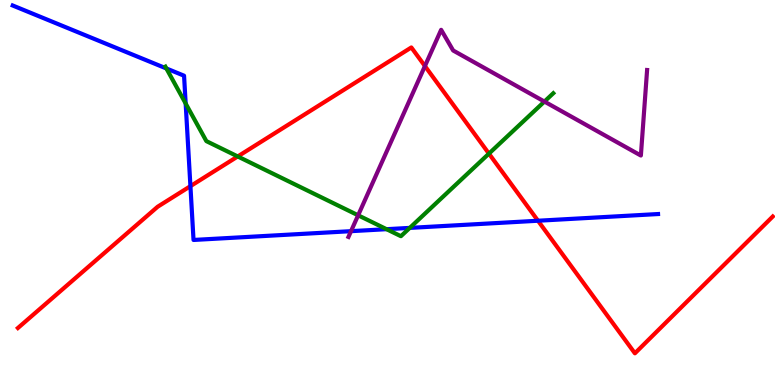[{'lines': ['blue', 'red'], 'intersections': [{'x': 2.46, 'y': 5.16}, {'x': 6.94, 'y': 4.27}]}, {'lines': ['green', 'red'], 'intersections': [{'x': 3.07, 'y': 5.94}, {'x': 6.31, 'y': 6.01}]}, {'lines': ['purple', 'red'], 'intersections': [{'x': 5.48, 'y': 8.28}]}, {'lines': ['blue', 'green'], 'intersections': [{'x': 2.15, 'y': 8.22}, {'x': 2.4, 'y': 7.31}, {'x': 4.99, 'y': 4.05}, {'x': 5.29, 'y': 4.08}]}, {'lines': ['blue', 'purple'], 'intersections': [{'x': 4.53, 'y': 4.0}]}, {'lines': ['green', 'purple'], 'intersections': [{'x': 4.62, 'y': 4.41}, {'x': 7.02, 'y': 7.36}]}]